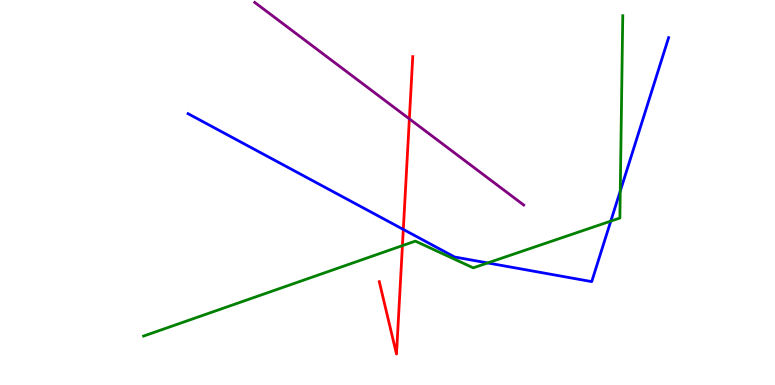[{'lines': ['blue', 'red'], 'intersections': [{'x': 5.2, 'y': 4.04}]}, {'lines': ['green', 'red'], 'intersections': [{'x': 5.19, 'y': 3.62}]}, {'lines': ['purple', 'red'], 'intersections': [{'x': 5.28, 'y': 6.91}]}, {'lines': ['blue', 'green'], 'intersections': [{'x': 6.29, 'y': 3.17}, {'x': 7.88, 'y': 4.26}, {'x': 8.0, 'y': 5.04}]}, {'lines': ['blue', 'purple'], 'intersections': []}, {'lines': ['green', 'purple'], 'intersections': []}]